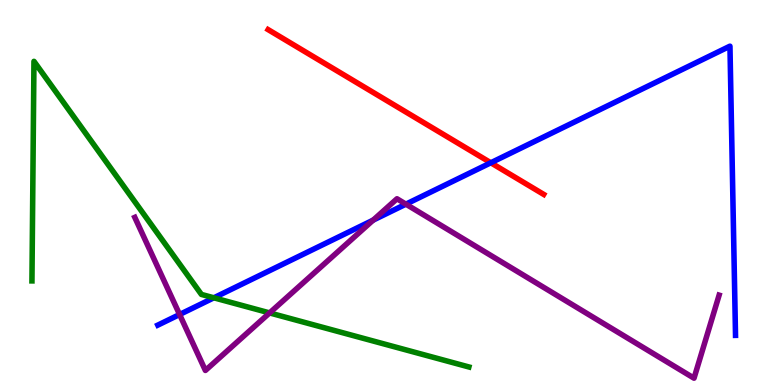[{'lines': ['blue', 'red'], 'intersections': [{'x': 6.33, 'y': 5.77}]}, {'lines': ['green', 'red'], 'intersections': []}, {'lines': ['purple', 'red'], 'intersections': []}, {'lines': ['blue', 'green'], 'intersections': [{'x': 2.76, 'y': 2.26}]}, {'lines': ['blue', 'purple'], 'intersections': [{'x': 2.32, 'y': 1.83}, {'x': 4.81, 'y': 4.28}, {'x': 5.24, 'y': 4.7}]}, {'lines': ['green', 'purple'], 'intersections': [{'x': 3.48, 'y': 1.87}]}]